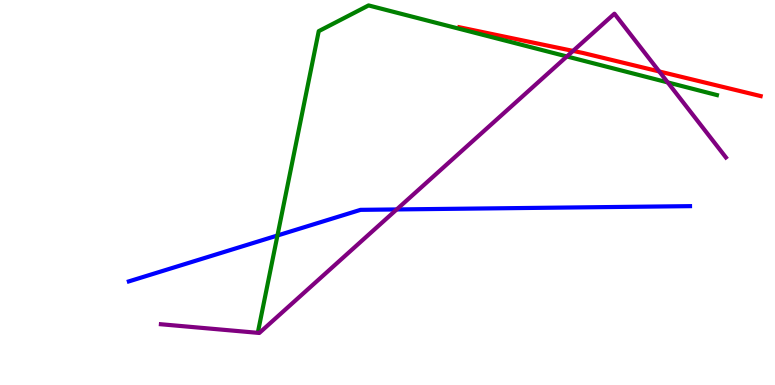[{'lines': ['blue', 'red'], 'intersections': []}, {'lines': ['green', 'red'], 'intersections': []}, {'lines': ['purple', 'red'], 'intersections': [{'x': 7.39, 'y': 8.68}, {'x': 8.51, 'y': 8.14}]}, {'lines': ['blue', 'green'], 'intersections': [{'x': 3.58, 'y': 3.88}]}, {'lines': ['blue', 'purple'], 'intersections': [{'x': 5.12, 'y': 4.56}]}, {'lines': ['green', 'purple'], 'intersections': [{'x': 7.31, 'y': 8.53}, {'x': 8.62, 'y': 7.86}]}]